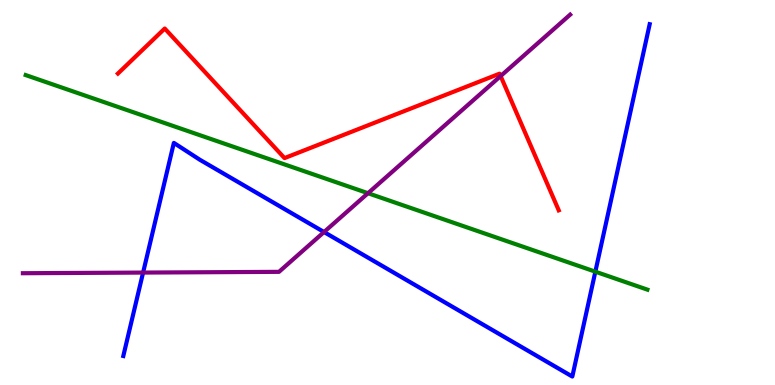[{'lines': ['blue', 'red'], 'intersections': []}, {'lines': ['green', 'red'], 'intersections': []}, {'lines': ['purple', 'red'], 'intersections': [{'x': 6.46, 'y': 8.02}]}, {'lines': ['blue', 'green'], 'intersections': [{'x': 7.68, 'y': 2.94}]}, {'lines': ['blue', 'purple'], 'intersections': [{'x': 1.85, 'y': 2.92}, {'x': 4.18, 'y': 3.97}]}, {'lines': ['green', 'purple'], 'intersections': [{'x': 4.75, 'y': 4.98}]}]